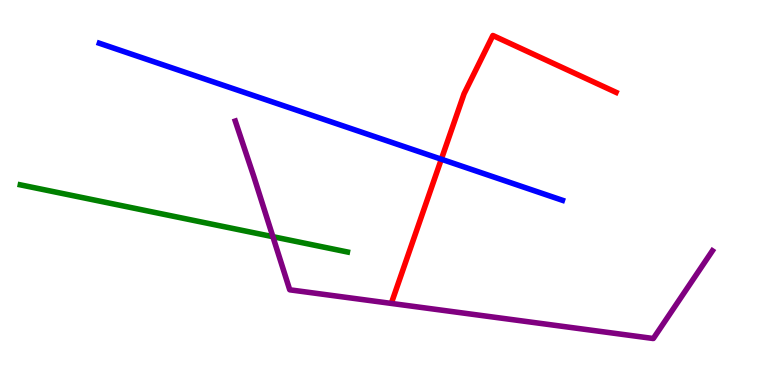[{'lines': ['blue', 'red'], 'intersections': [{'x': 5.69, 'y': 5.86}]}, {'lines': ['green', 'red'], 'intersections': []}, {'lines': ['purple', 'red'], 'intersections': []}, {'lines': ['blue', 'green'], 'intersections': []}, {'lines': ['blue', 'purple'], 'intersections': []}, {'lines': ['green', 'purple'], 'intersections': [{'x': 3.52, 'y': 3.85}]}]